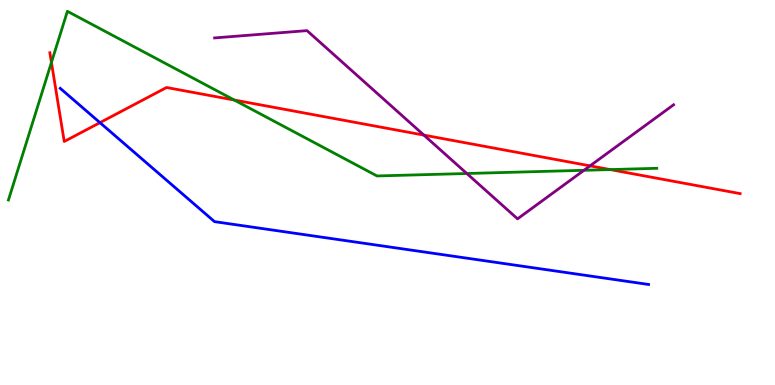[{'lines': ['blue', 'red'], 'intersections': [{'x': 1.29, 'y': 6.81}]}, {'lines': ['green', 'red'], 'intersections': [{'x': 0.664, 'y': 8.38}, {'x': 3.02, 'y': 7.4}, {'x': 7.87, 'y': 5.6}]}, {'lines': ['purple', 'red'], 'intersections': [{'x': 5.47, 'y': 6.49}, {'x': 7.61, 'y': 5.69}]}, {'lines': ['blue', 'green'], 'intersections': []}, {'lines': ['blue', 'purple'], 'intersections': []}, {'lines': ['green', 'purple'], 'intersections': [{'x': 6.02, 'y': 5.49}, {'x': 7.53, 'y': 5.58}]}]